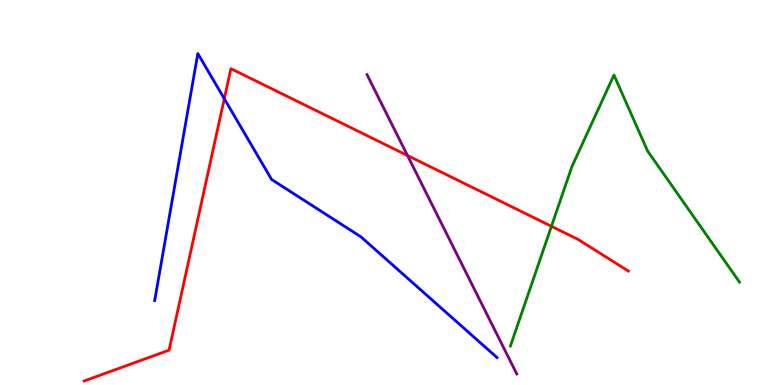[{'lines': ['blue', 'red'], 'intersections': [{'x': 2.89, 'y': 7.44}]}, {'lines': ['green', 'red'], 'intersections': [{'x': 7.12, 'y': 4.12}]}, {'lines': ['purple', 'red'], 'intersections': [{'x': 5.26, 'y': 5.96}]}, {'lines': ['blue', 'green'], 'intersections': []}, {'lines': ['blue', 'purple'], 'intersections': []}, {'lines': ['green', 'purple'], 'intersections': []}]